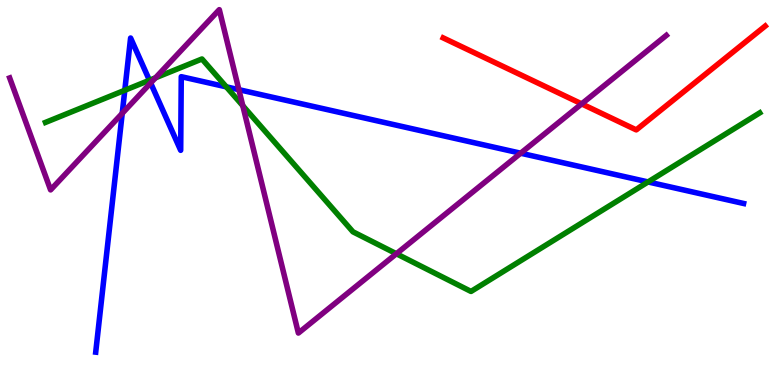[{'lines': ['blue', 'red'], 'intersections': []}, {'lines': ['green', 'red'], 'intersections': []}, {'lines': ['purple', 'red'], 'intersections': [{'x': 7.51, 'y': 7.3}]}, {'lines': ['blue', 'green'], 'intersections': [{'x': 1.61, 'y': 7.66}, {'x': 1.93, 'y': 7.91}, {'x': 2.92, 'y': 7.74}, {'x': 8.36, 'y': 5.27}]}, {'lines': ['blue', 'purple'], 'intersections': [{'x': 1.58, 'y': 7.06}, {'x': 1.94, 'y': 7.84}, {'x': 3.08, 'y': 7.67}, {'x': 6.72, 'y': 6.02}]}, {'lines': ['green', 'purple'], 'intersections': [{'x': 2.01, 'y': 7.98}, {'x': 3.13, 'y': 7.25}, {'x': 5.11, 'y': 3.41}]}]